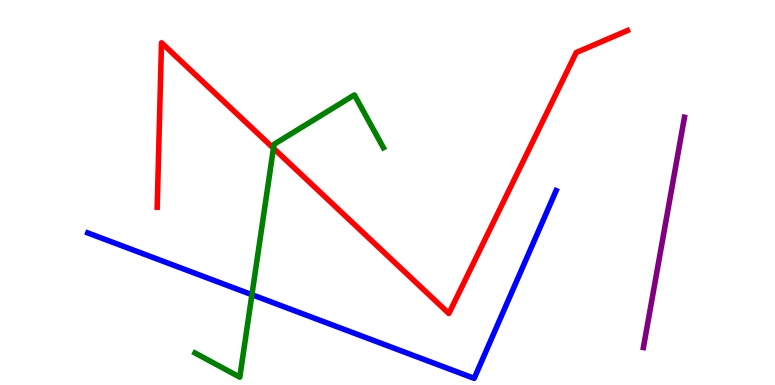[{'lines': ['blue', 'red'], 'intersections': []}, {'lines': ['green', 'red'], 'intersections': [{'x': 3.53, 'y': 6.15}]}, {'lines': ['purple', 'red'], 'intersections': []}, {'lines': ['blue', 'green'], 'intersections': [{'x': 3.25, 'y': 2.35}]}, {'lines': ['blue', 'purple'], 'intersections': []}, {'lines': ['green', 'purple'], 'intersections': []}]